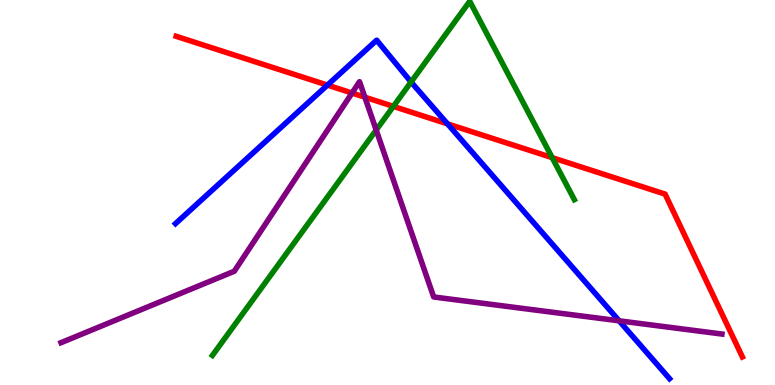[{'lines': ['blue', 'red'], 'intersections': [{'x': 4.22, 'y': 7.79}, {'x': 5.77, 'y': 6.78}]}, {'lines': ['green', 'red'], 'intersections': [{'x': 5.08, 'y': 7.24}, {'x': 7.13, 'y': 5.91}]}, {'lines': ['purple', 'red'], 'intersections': [{'x': 4.54, 'y': 7.58}, {'x': 4.71, 'y': 7.48}]}, {'lines': ['blue', 'green'], 'intersections': [{'x': 5.3, 'y': 7.87}]}, {'lines': ['blue', 'purple'], 'intersections': [{'x': 7.99, 'y': 1.67}]}, {'lines': ['green', 'purple'], 'intersections': [{'x': 4.85, 'y': 6.62}]}]